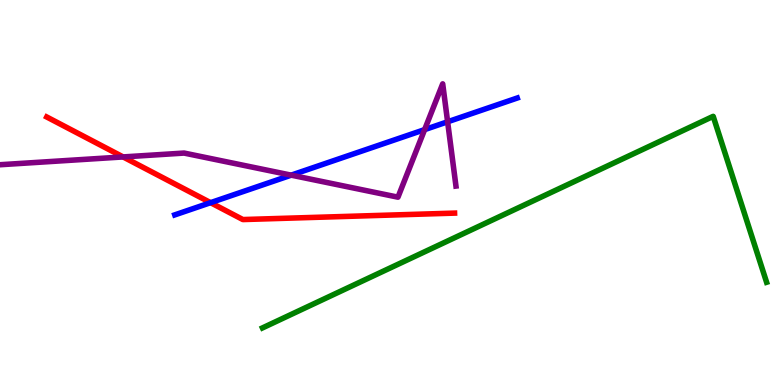[{'lines': ['blue', 'red'], 'intersections': [{'x': 2.72, 'y': 4.74}]}, {'lines': ['green', 'red'], 'intersections': []}, {'lines': ['purple', 'red'], 'intersections': [{'x': 1.59, 'y': 5.92}]}, {'lines': ['blue', 'green'], 'intersections': []}, {'lines': ['blue', 'purple'], 'intersections': [{'x': 3.76, 'y': 5.45}, {'x': 5.48, 'y': 6.63}, {'x': 5.78, 'y': 6.84}]}, {'lines': ['green', 'purple'], 'intersections': []}]